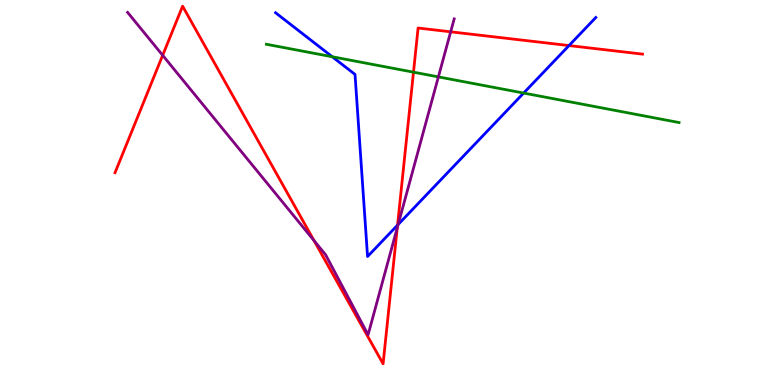[{'lines': ['blue', 'red'], 'intersections': [{'x': 5.13, 'y': 4.15}, {'x': 7.34, 'y': 8.82}]}, {'lines': ['green', 'red'], 'intersections': [{'x': 5.34, 'y': 8.13}]}, {'lines': ['purple', 'red'], 'intersections': [{'x': 2.1, 'y': 8.56}, {'x': 4.05, 'y': 3.75}, {'x': 5.13, 'y': 4.09}, {'x': 5.82, 'y': 9.17}]}, {'lines': ['blue', 'green'], 'intersections': [{'x': 4.29, 'y': 8.53}, {'x': 6.76, 'y': 7.58}]}, {'lines': ['blue', 'purple'], 'intersections': [{'x': 5.14, 'y': 4.17}]}, {'lines': ['green', 'purple'], 'intersections': [{'x': 5.66, 'y': 8.0}]}]